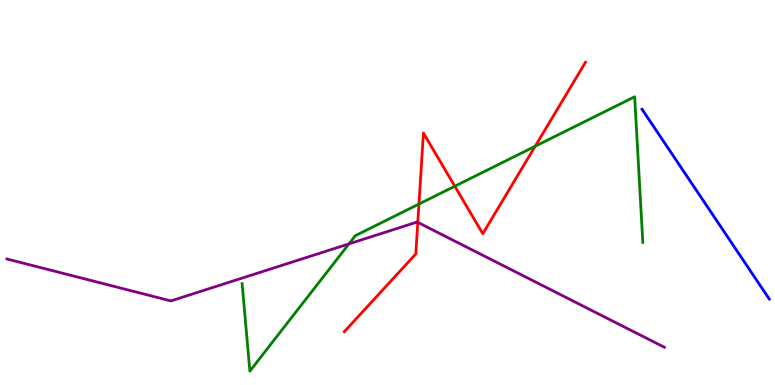[{'lines': ['blue', 'red'], 'intersections': []}, {'lines': ['green', 'red'], 'intersections': [{'x': 5.41, 'y': 4.7}, {'x': 5.87, 'y': 5.16}, {'x': 6.91, 'y': 6.2}]}, {'lines': ['purple', 'red'], 'intersections': [{'x': 5.39, 'y': 4.22}]}, {'lines': ['blue', 'green'], 'intersections': []}, {'lines': ['blue', 'purple'], 'intersections': []}, {'lines': ['green', 'purple'], 'intersections': [{'x': 4.5, 'y': 3.67}]}]